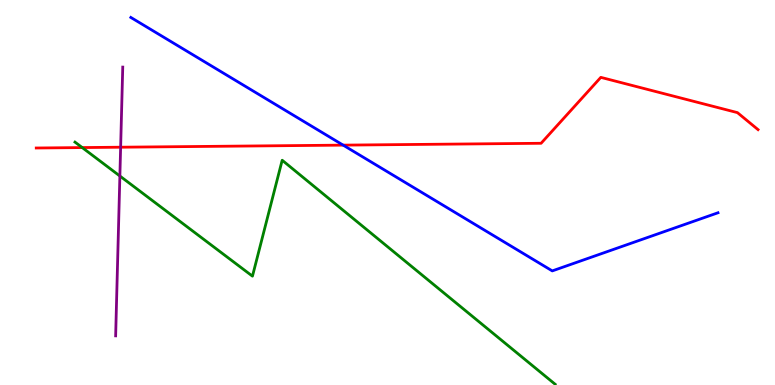[{'lines': ['blue', 'red'], 'intersections': [{'x': 4.43, 'y': 6.23}]}, {'lines': ['green', 'red'], 'intersections': [{'x': 1.06, 'y': 6.17}]}, {'lines': ['purple', 'red'], 'intersections': [{'x': 1.56, 'y': 6.18}]}, {'lines': ['blue', 'green'], 'intersections': []}, {'lines': ['blue', 'purple'], 'intersections': []}, {'lines': ['green', 'purple'], 'intersections': [{'x': 1.55, 'y': 5.43}]}]